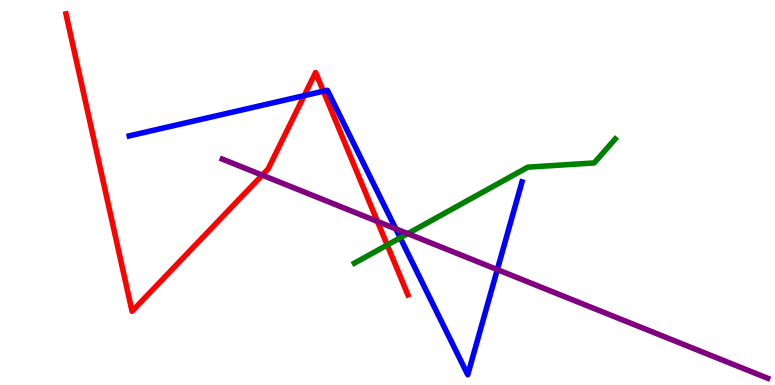[{'lines': ['blue', 'red'], 'intersections': [{'x': 3.93, 'y': 7.52}, {'x': 4.17, 'y': 7.63}]}, {'lines': ['green', 'red'], 'intersections': [{'x': 5.0, 'y': 3.64}]}, {'lines': ['purple', 'red'], 'intersections': [{'x': 3.38, 'y': 5.45}, {'x': 4.87, 'y': 4.25}]}, {'lines': ['blue', 'green'], 'intersections': [{'x': 5.16, 'y': 3.82}]}, {'lines': ['blue', 'purple'], 'intersections': [{'x': 5.11, 'y': 4.06}, {'x': 6.42, 'y': 3.0}]}, {'lines': ['green', 'purple'], 'intersections': [{'x': 5.26, 'y': 3.93}]}]